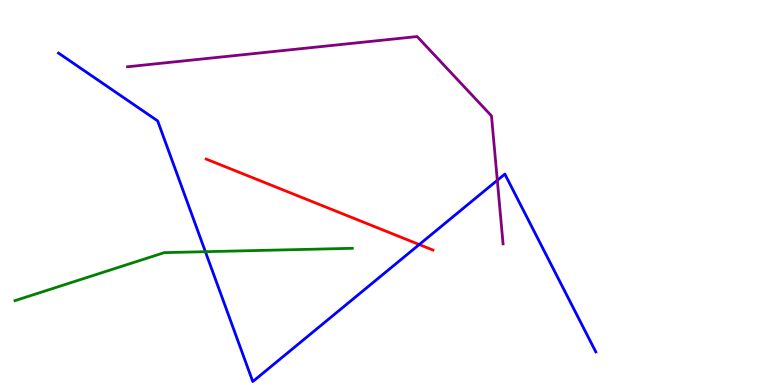[{'lines': ['blue', 'red'], 'intersections': [{'x': 5.41, 'y': 3.65}]}, {'lines': ['green', 'red'], 'intersections': []}, {'lines': ['purple', 'red'], 'intersections': []}, {'lines': ['blue', 'green'], 'intersections': [{'x': 2.65, 'y': 3.46}]}, {'lines': ['blue', 'purple'], 'intersections': [{'x': 6.42, 'y': 5.32}]}, {'lines': ['green', 'purple'], 'intersections': []}]